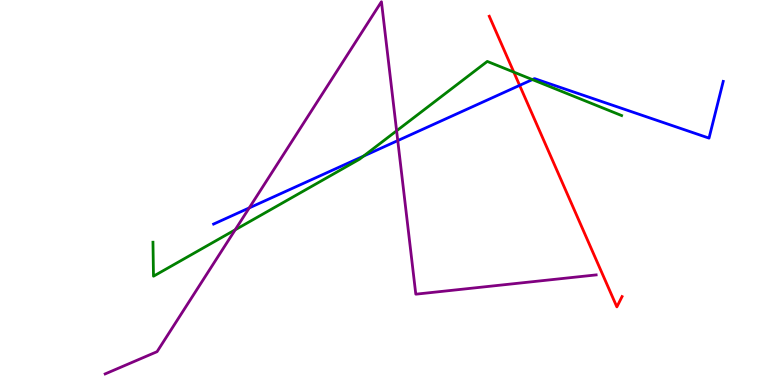[{'lines': ['blue', 'red'], 'intersections': [{'x': 6.7, 'y': 7.78}]}, {'lines': ['green', 'red'], 'intersections': [{'x': 6.63, 'y': 8.13}]}, {'lines': ['purple', 'red'], 'intersections': []}, {'lines': ['blue', 'green'], 'intersections': [{'x': 4.69, 'y': 5.95}, {'x': 6.87, 'y': 7.93}]}, {'lines': ['blue', 'purple'], 'intersections': [{'x': 3.22, 'y': 4.6}, {'x': 5.13, 'y': 6.35}]}, {'lines': ['green', 'purple'], 'intersections': [{'x': 3.03, 'y': 4.03}, {'x': 5.12, 'y': 6.6}]}]